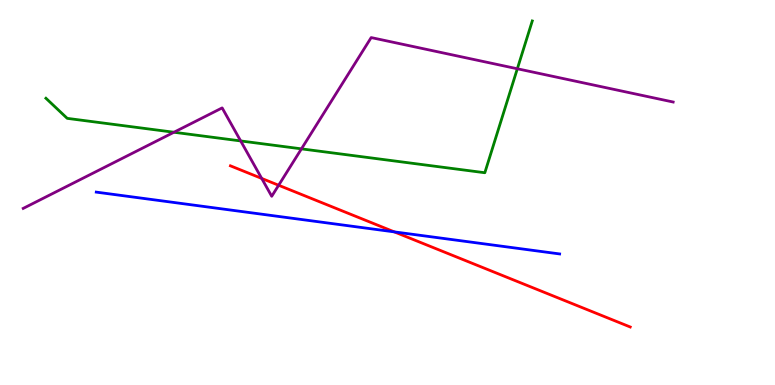[{'lines': ['blue', 'red'], 'intersections': [{'x': 5.09, 'y': 3.98}]}, {'lines': ['green', 'red'], 'intersections': []}, {'lines': ['purple', 'red'], 'intersections': [{'x': 3.38, 'y': 5.37}, {'x': 3.6, 'y': 5.19}]}, {'lines': ['blue', 'green'], 'intersections': []}, {'lines': ['blue', 'purple'], 'intersections': []}, {'lines': ['green', 'purple'], 'intersections': [{'x': 2.24, 'y': 6.56}, {'x': 3.11, 'y': 6.34}, {'x': 3.89, 'y': 6.13}, {'x': 6.68, 'y': 8.21}]}]